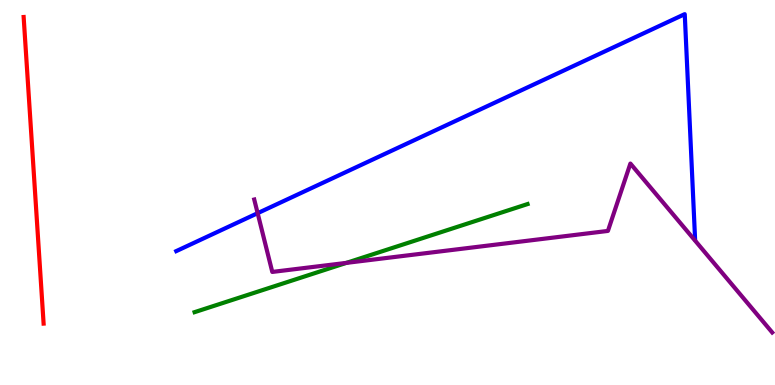[{'lines': ['blue', 'red'], 'intersections': []}, {'lines': ['green', 'red'], 'intersections': []}, {'lines': ['purple', 'red'], 'intersections': []}, {'lines': ['blue', 'green'], 'intersections': []}, {'lines': ['blue', 'purple'], 'intersections': [{'x': 3.32, 'y': 4.46}]}, {'lines': ['green', 'purple'], 'intersections': [{'x': 4.47, 'y': 3.17}]}]